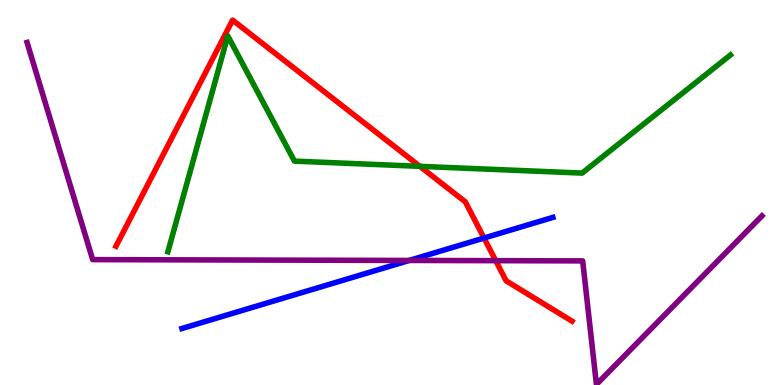[{'lines': ['blue', 'red'], 'intersections': [{'x': 6.25, 'y': 3.82}]}, {'lines': ['green', 'red'], 'intersections': [{'x': 5.42, 'y': 5.68}]}, {'lines': ['purple', 'red'], 'intersections': [{'x': 6.4, 'y': 3.23}]}, {'lines': ['blue', 'green'], 'intersections': []}, {'lines': ['blue', 'purple'], 'intersections': [{'x': 5.28, 'y': 3.24}]}, {'lines': ['green', 'purple'], 'intersections': []}]